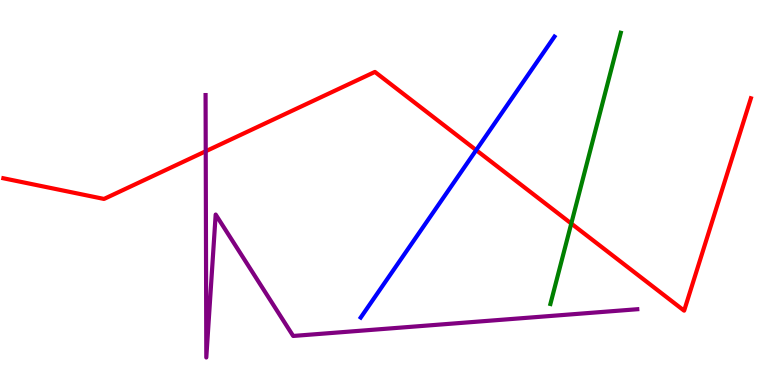[{'lines': ['blue', 'red'], 'intersections': [{'x': 6.14, 'y': 6.1}]}, {'lines': ['green', 'red'], 'intersections': [{'x': 7.37, 'y': 4.19}]}, {'lines': ['purple', 'red'], 'intersections': [{'x': 2.65, 'y': 6.07}]}, {'lines': ['blue', 'green'], 'intersections': []}, {'lines': ['blue', 'purple'], 'intersections': []}, {'lines': ['green', 'purple'], 'intersections': []}]